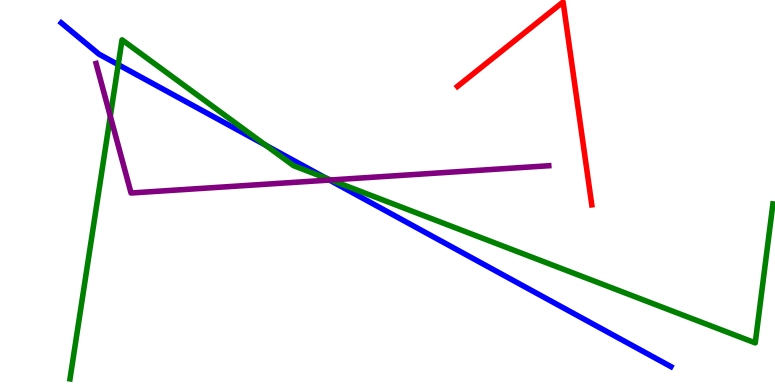[{'lines': ['blue', 'red'], 'intersections': []}, {'lines': ['green', 'red'], 'intersections': []}, {'lines': ['purple', 'red'], 'intersections': []}, {'lines': ['blue', 'green'], 'intersections': [{'x': 1.53, 'y': 8.32}, {'x': 3.43, 'y': 6.23}, {'x': 4.2, 'y': 5.37}]}, {'lines': ['blue', 'purple'], 'intersections': [{'x': 4.25, 'y': 5.32}]}, {'lines': ['green', 'purple'], 'intersections': [{'x': 1.42, 'y': 6.98}, {'x': 4.27, 'y': 5.33}]}]